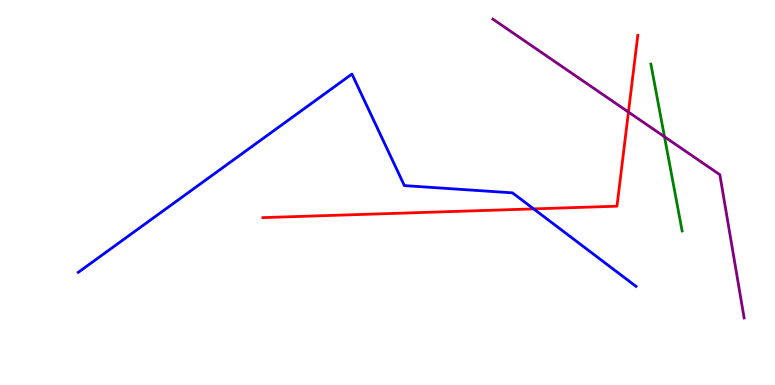[{'lines': ['blue', 'red'], 'intersections': [{'x': 6.89, 'y': 4.57}]}, {'lines': ['green', 'red'], 'intersections': []}, {'lines': ['purple', 'red'], 'intersections': [{'x': 8.11, 'y': 7.09}]}, {'lines': ['blue', 'green'], 'intersections': []}, {'lines': ['blue', 'purple'], 'intersections': []}, {'lines': ['green', 'purple'], 'intersections': [{'x': 8.57, 'y': 6.45}]}]